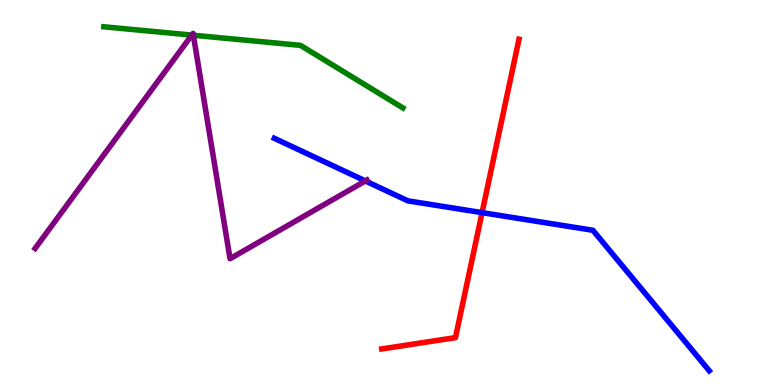[{'lines': ['blue', 'red'], 'intersections': [{'x': 6.22, 'y': 4.48}]}, {'lines': ['green', 'red'], 'intersections': []}, {'lines': ['purple', 'red'], 'intersections': []}, {'lines': ['blue', 'green'], 'intersections': []}, {'lines': ['blue', 'purple'], 'intersections': [{'x': 4.71, 'y': 5.3}]}, {'lines': ['green', 'purple'], 'intersections': [{'x': 2.47, 'y': 9.09}, {'x': 2.5, 'y': 9.08}]}]